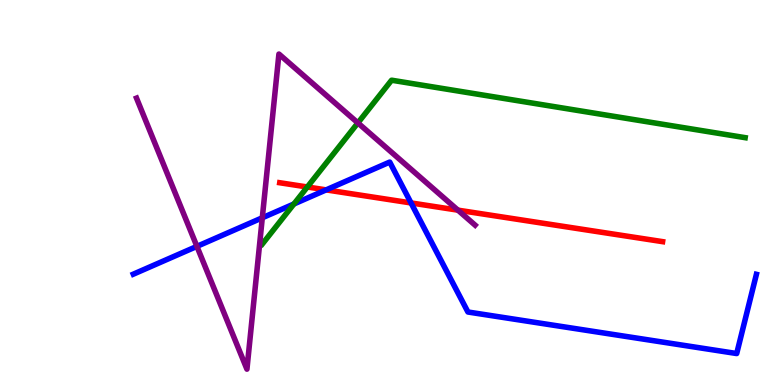[{'lines': ['blue', 'red'], 'intersections': [{'x': 4.21, 'y': 5.07}, {'x': 5.3, 'y': 4.73}]}, {'lines': ['green', 'red'], 'intersections': [{'x': 3.97, 'y': 5.14}]}, {'lines': ['purple', 'red'], 'intersections': [{'x': 5.91, 'y': 4.54}]}, {'lines': ['blue', 'green'], 'intersections': [{'x': 3.79, 'y': 4.7}]}, {'lines': ['blue', 'purple'], 'intersections': [{'x': 2.54, 'y': 3.6}, {'x': 3.38, 'y': 4.34}]}, {'lines': ['green', 'purple'], 'intersections': [{'x': 4.62, 'y': 6.81}]}]